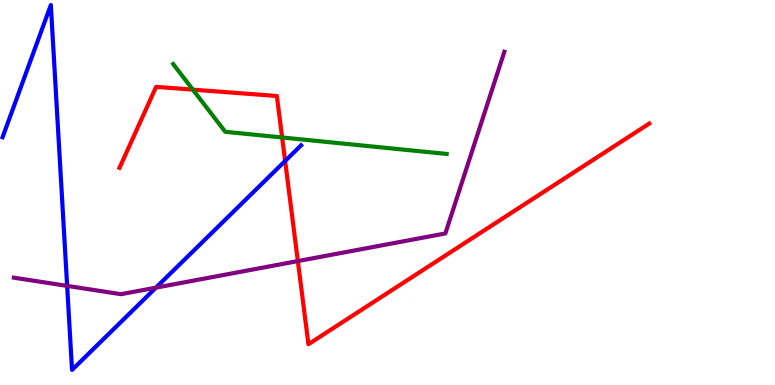[{'lines': ['blue', 'red'], 'intersections': [{'x': 3.68, 'y': 5.82}]}, {'lines': ['green', 'red'], 'intersections': [{'x': 2.49, 'y': 7.67}, {'x': 3.64, 'y': 6.43}]}, {'lines': ['purple', 'red'], 'intersections': [{'x': 3.84, 'y': 3.22}]}, {'lines': ['blue', 'green'], 'intersections': []}, {'lines': ['blue', 'purple'], 'intersections': [{'x': 0.866, 'y': 2.57}, {'x': 2.01, 'y': 2.53}]}, {'lines': ['green', 'purple'], 'intersections': []}]